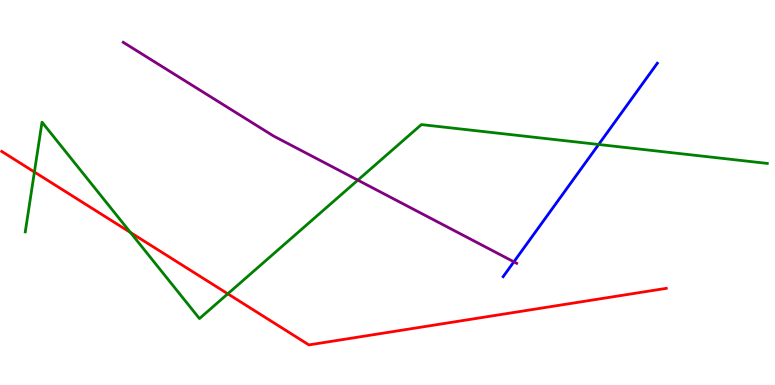[{'lines': ['blue', 'red'], 'intersections': []}, {'lines': ['green', 'red'], 'intersections': [{'x': 0.444, 'y': 5.53}, {'x': 1.68, 'y': 3.96}, {'x': 2.94, 'y': 2.37}]}, {'lines': ['purple', 'red'], 'intersections': []}, {'lines': ['blue', 'green'], 'intersections': [{'x': 7.72, 'y': 6.25}]}, {'lines': ['blue', 'purple'], 'intersections': [{'x': 6.63, 'y': 3.2}]}, {'lines': ['green', 'purple'], 'intersections': [{'x': 4.62, 'y': 5.32}]}]